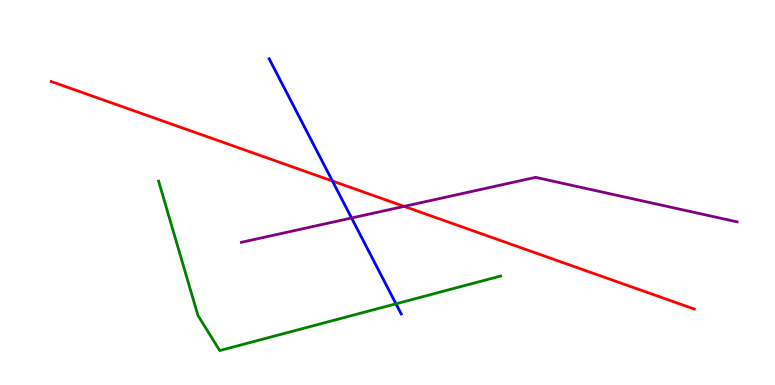[{'lines': ['blue', 'red'], 'intersections': [{'x': 4.29, 'y': 5.3}]}, {'lines': ['green', 'red'], 'intersections': []}, {'lines': ['purple', 'red'], 'intersections': [{'x': 5.21, 'y': 4.64}]}, {'lines': ['blue', 'green'], 'intersections': [{'x': 5.11, 'y': 2.11}]}, {'lines': ['blue', 'purple'], 'intersections': [{'x': 4.54, 'y': 4.34}]}, {'lines': ['green', 'purple'], 'intersections': []}]